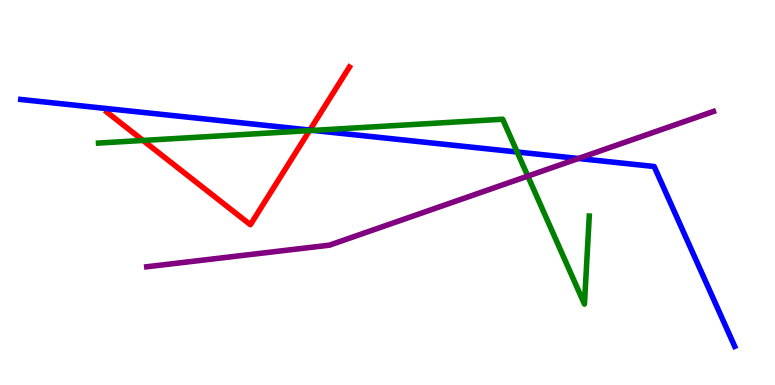[{'lines': ['blue', 'red'], 'intersections': [{'x': 4.0, 'y': 6.62}]}, {'lines': ['green', 'red'], 'intersections': [{'x': 1.85, 'y': 6.35}, {'x': 3.99, 'y': 6.61}]}, {'lines': ['purple', 'red'], 'intersections': []}, {'lines': ['blue', 'green'], 'intersections': [{'x': 4.04, 'y': 6.61}, {'x': 6.67, 'y': 6.05}]}, {'lines': ['blue', 'purple'], 'intersections': [{'x': 7.46, 'y': 5.88}]}, {'lines': ['green', 'purple'], 'intersections': [{'x': 6.81, 'y': 5.43}]}]